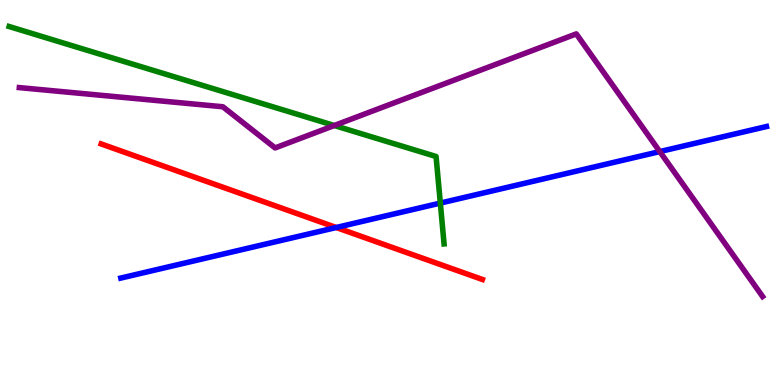[{'lines': ['blue', 'red'], 'intersections': [{'x': 4.34, 'y': 4.09}]}, {'lines': ['green', 'red'], 'intersections': []}, {'lines': ['purple', 'red'], 'intersections': []}, {'lines': ['blue', 'green'], 'intersections': [{'x': 5.68, 'y': 4.73}]}, {'lines': ['blue', 'purple'], 'intersections': [{'x': 8.51, 'y': 6.06}]}, {'lines': ['green', 'purple'], 'intersections': [{'x': 4.31, 'y': 6.74}]}]